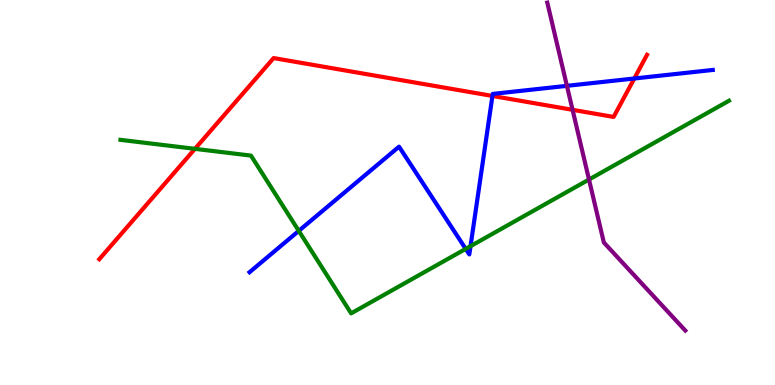[{'lines': ['blue', 'red'], 'intersections': [{'x': 6.35, 'y': 7.51}, {'x': 8.18, 'y': 7.96}]}, {'lines': ['green', 'red'], 'intersections': [{'x': 2.52, 'y': 6.13}]}, {'lines': ['purple', 'red'], 'intersections': [{'x': 7.39, 'y': 7.15}]}, {'lines': ['blue', 'green'], 'intersections': [{'x': 3.86, 'y': 4.0}, {'x': 6.01, 'y': 3.54}, {'x': 6.07, 'y': 3.61}]}, {'lines': ['blue', 'purple'], 'intersections': [{'x': 7.32, 'y': 7.77}]}, {'lines': ['green', 'purple'], 'intersections': [{'x': 7.6, 'y': 5.34}]}]